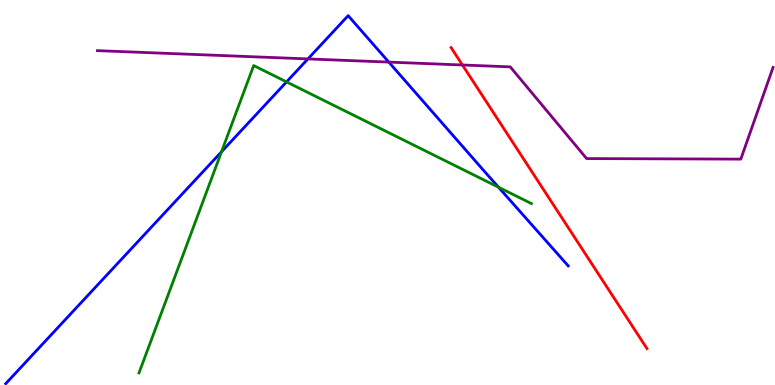[{'lines': ['blue', 'red'], 'intersections': []}, {'lines': ['green', 'red'], 'intersections': []}, {'lines': ['purple', 'red'], 'intersections': [{'x': 5.97, 'y': 8.31}]}, {'lines': ['blue', 'green'], 'intersections': [{'x': 2.86, 'y': 6.06}, {'x': 3.7, 'y': 7.87}, {'x': 6.43, 'y': 5.14}]}, {'lines': ['blue', 'purple'], 'intersections': [{'x': 3.97, 'y': 8.47}, {'x': 5.02, 'y': 8.39}]}, {'lines': ['green', 'purple'], 'intersections': []}]